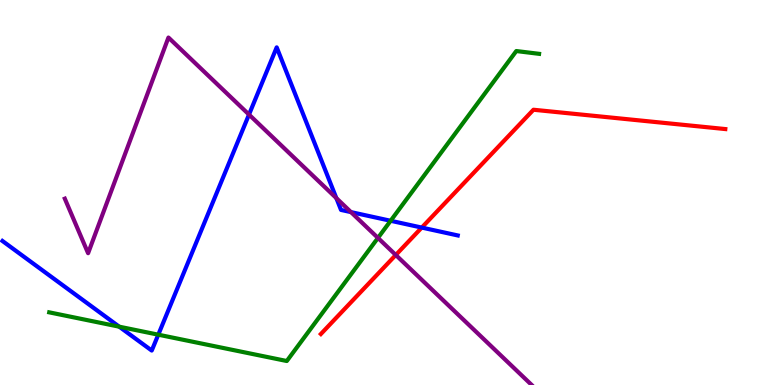[{'lines': ['blue', 'red'], 'intersections': [{'x': 5.44, 'y': 4.09}]}, {'lines': ['green', 'red'], 'intersections': []}, {'lines': ['purple', 'red'], 'intersections': [{'x': 5.11, 'y': 3.38}]}, {'lines': ['blue', 'green'], 'intersections': [{'x': 1.54, 'y': 1.51}, {'x': 2.04, 'y': 1.31}, {'x': 5.04, 'y': 4.27}]}, {'lines': ['blue', 'purple'], 'intersections': [{'x': 3.21, 'y': 7.02}, {'x': 4.34, 'y': 4.85}, {'x': 4.53, 'y': 4.49}]}, {'lines': ['green', 'purple'], 'intersections': [{'x': 4.88, 'y': 3.82}]}]